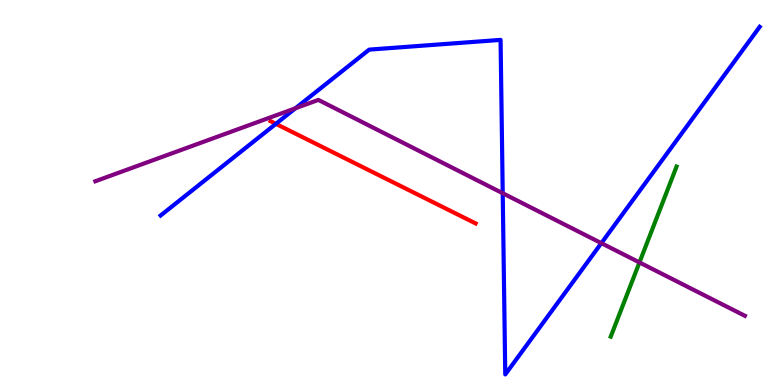[{'lines': ['blue', 'red'], 'intersections': [{'x': 3.56, 'y': 6.78}]}, {'lines': ['green', 'red'], 'intersections': []}, {'lines': ['purple', 'red'], 'intersections': []}, {'lines': ['blue', 'green'], 'intersections': []}, {'lines': ['blue', 'purple'], 'intersections': [{'x': 3.81, 'y': 7.19}, {'x': 6.49, 'y': 4.98}, {'x': 7.76, 'y': 3.68}]}, {'lines': ['green', 'purple'], 'intersections': [{'x': 8.25, 'y': 3.18}]}]